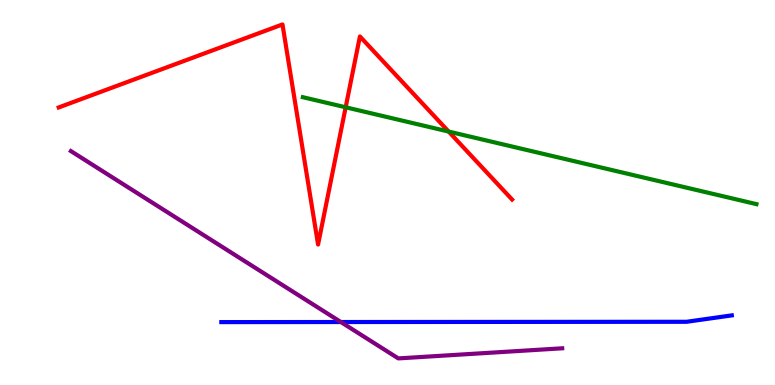[{'lines': ['blue', 'red'], 'intersections': []}, {'lines': ['green', 'red'], 'intersections': [{'x': 4.46, 'y': 7.21}, {'x': 5.79, 'y': 6.58}]}, {'lines': ['purple', 'red'], 'intersections': []}, {'lines': ['blue', 'green'], 'intersections': []}, {'lines': ['blue', 'purple'], 'intersections': [{'x': 4.4, 'y': 1.64}]}, {'lines': ['green', 'purple'], 'intersections': []}]